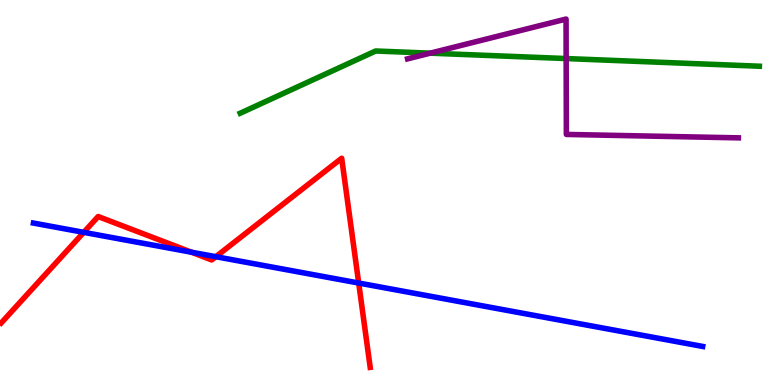[{'lines': ['blue', 'red'], 'intersections': [{'x': 1.08, 'y': 3.96}, {'x': 2.47, 'y': 3.45}, {'x': 2.79, 'y': 3.33}, {'x': 4.63, 'y': 2.65}]}, {'lines': ['green', 'red'], 'intersections': []}, {'lines': ['purple', 'red'], 'intersections': []}, {'lines': ['blue', 'green'], 'intersections': []}, {'lines': ['blue', 'purple'], 'intersections': []}, {'lines': ['green', 'purple'], 'intersections': [{'x': 5.55, 'y': 8.62}, {'x': 7.31, 'y': 8.48}]}]